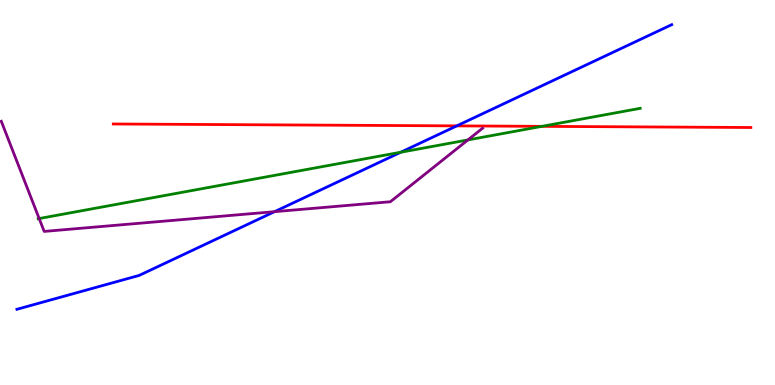[{'lines': ['blue', 'red'], 'intersections': [{'x': 5.89, 'y': 6.73}]}, {'lines': ['green', 'red'], 'intersections': [{'x': 6.99, 'y': 6.72}]}, {'lines': ['purple', 'red'], 'intersections': []}, {'lines': ['blue', 'green'], 'intersections': [{'x': 5.17, 'y': 6.05}]}, {'lines': ['blue', 'purple'], 'intersections': [{'x': 3.54, 'y': 4.5}]}, {'lines': ['green', 'purple'], 'intersections': [{'x': 0.505, 'y': 4.32}, {'x': 6.04, 'y': 6.37}]}]